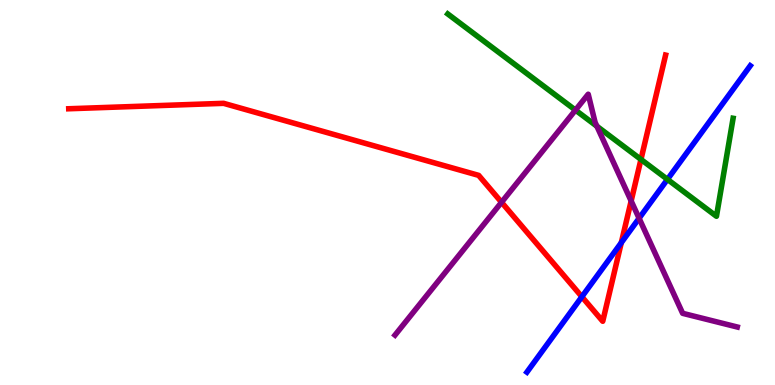[{'lines': ['blue', 'red'], 'intersections': [{'x': 7.51, 'y': 2.29}, {'x': 8.02, 'y': 3.7}]}, {'lines': ['green', 'red'], 'intersections': [{'x': 8.27, 'y': 5.86}]}, {'lines': ['purple', 'red'], 'intersections': [{'x': 6.47, 'y': 4.75}, {'x': 8.14, 'y': 4.78}]}, {'lines': ['blue', 'green'], 'intersections': [{'x': 8.61, 'y': 5.34}]}, {'lines': ['blue', 'purple'], 'intersections': [{'x': 8.25, 'y': 4.33}]}, {'lines': ['green', 'purple'], 'intersections': [{'x': 7.43, 'y': 7.14}, {'x': 7.7, 'y': 6.72}]}]